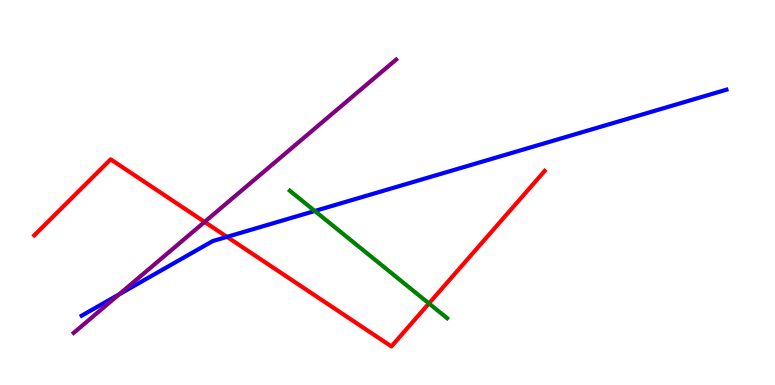[{'lines': ['blue', 'red'], 'intersections': [{'x': 2.93, 'y': 3.85}]}, {'lines': ['green', 'red'], 'intersections': [{'x': 5.53, 'y': 2.12}]}, {'lines': ['purple', 'red'], 'intersections': [{'x': 2.64, 'y': 4.24}]}, {'lines': ['blue', 'green'], 'intersections': [{'x': 4.06, 'y': 4.52}]}, {'lines': ['blue', 'purple'], 'intersections': [{'x': 1.54, 'y': 2.35}]}, {'lines': ['green', 'purple'], 'intersections': []}]